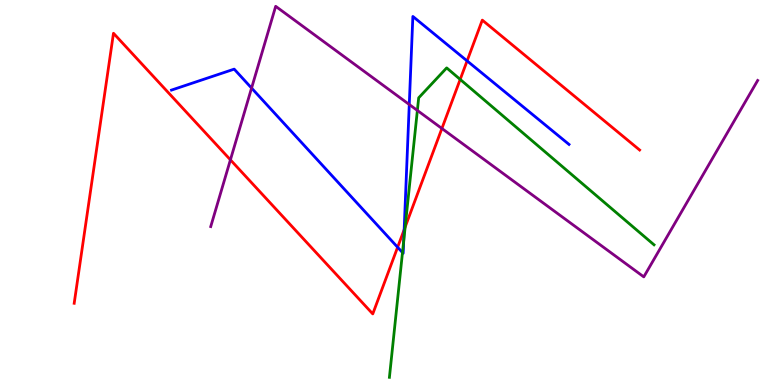[{'lines': ['blue', 'red'], 'intersections': [{'x': 5.13, 'y': 3.58}, {'x': 5.21, 'y': 4.03}, {'x': 6.03, 'y': 8.42}]}, {'lines': ['green', 'red'], 'intersections': [{'x': 5.23, 'y': 4.1}, {'x': 5.94, 'y': 7.94}]}, {'lines': ['purple', 'red'], 'intersections': [{'x': 2.97, 'y': 5.85}, {'x': 5.7, 'y': 6.66}]}, {'lines': ['blue', 'green'], 'intersections': [{'x': 5.19, 'y': 3.44}, {'x': 5.21, 'y': 3.74}]}, {'lines': ['blue', 'purple'], 'intersections': [{'x': 3.25, 'y': 7.71}, {'x': 5.28, 'y': 7.29}]}, {'lines': ['green', 'purple'], 'intersections': [{'x': 5.39, 'y': 7.13}]}]